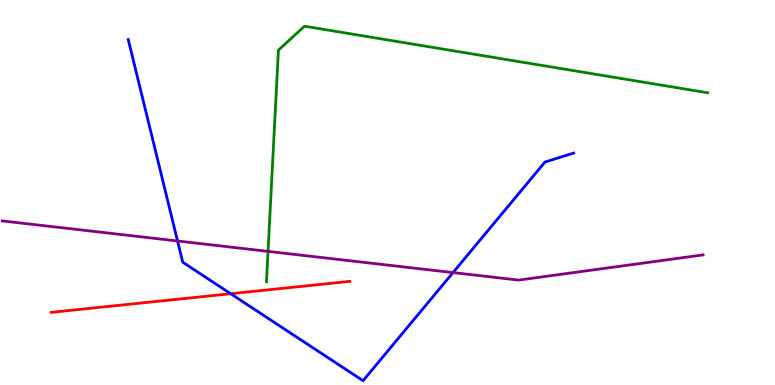[{'lines': ['blue', 'red'], 'intersections': [{'x': 2.98, 'y': 2.37}]}, {'lines': ['green', 'red'], 'intersections': []}, {'lines': ['purple', 'red'], 'intersections': []}, {'lines': ['blue', 'green'], 'intersections': []}, {'lines': ['blue', 'purple'], 'intersections': [{'x': 2.29, 'y': 3.74}, {'x': 5.85, 'y': 2.92}]}, {'lines': ['green', 'purple'], 'intersections': [{'x': 3.46, 'y': 3.47}]}]